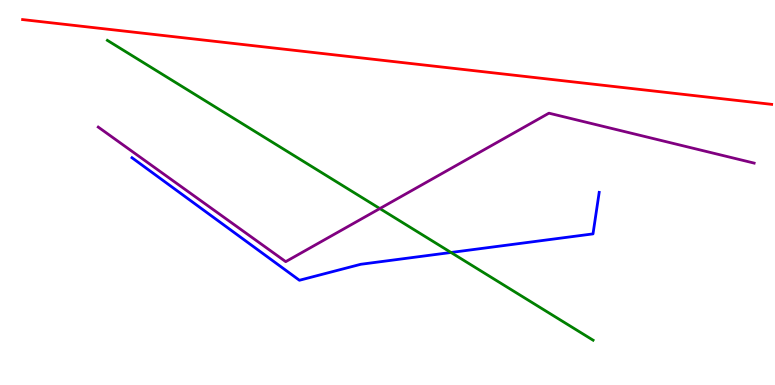[{'lines': ['blue', 'red'], 'intersections': []}, {'lines': ['green', 'red'], 'intersections': []}, {'lines': ['purple', 'red'], 'intersections': []}, {'lines': ['blue', 'green'], 'intersections': [{'x': 5.82, 'y': 3.44}]}, {'lines': ['blue', 'purple'], 'intersections': []}, {'lines': ['green', 'purple'], 'intersections': [{'x': 4.9, 'y': 4.58}]}]